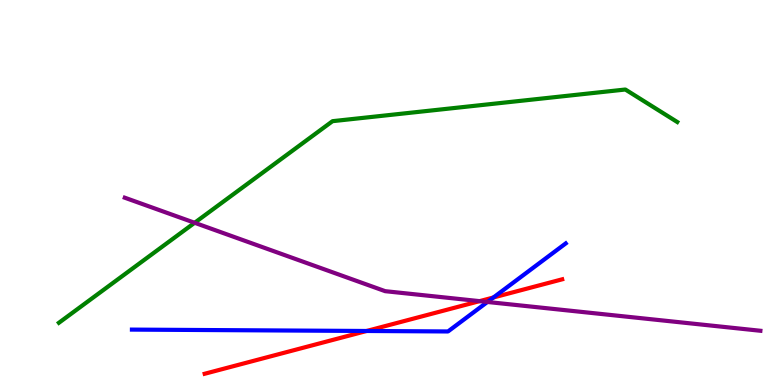[{'lines': ['blue', 'red'], 'intersections': [{'x': 4.73, 'y': 1.4}, {'x': 6.37, 'y': 2.27}]}, {'lines': ['green', 'red'], 'intersections': []}, {'lines': ['purple', 'red'], 'intersections': [{'x': 6.19, 'y': 2.18}]}, {'lines': ['blue', 'green'], 'intersections': []}, {'lines': ['blue', 'purple'], 'intersections': [{'x': 6.29, 'y': 2.16}]}, {'lines': ['green', 'purple'], 'intersections': [{'x': 2.51, 'y': 4.21}]}]